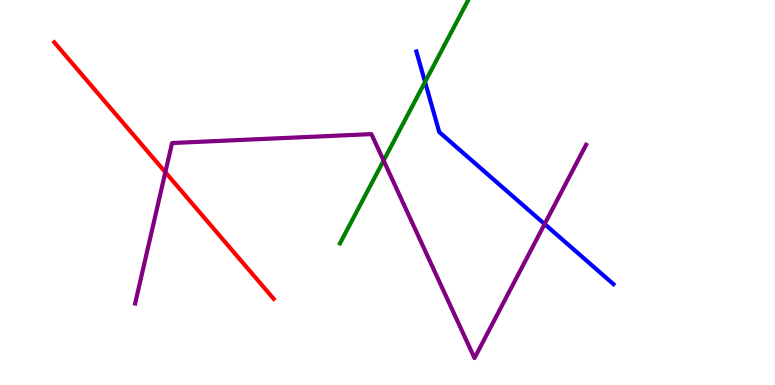[{'lines': ['blue', 'red'], 'intersections': []}, {'lines': ['green', 'red'], 'intersections': []}, {'lines': ['purple', 'red'], 'intersections': [{'x': 2.13, 'y': 5.53}]}, {'lines': ['blue', 'green'], 'intersections': [{'x': 5.48, 'y': 7.87}]}, {'lines': ['blue', 'purple'], 'intersections': [{'x': 7.03, 'y': 4.18}]}, {'lines': ['green', 'purple'], 'intersections': [{'x': 4.95, 'y': 5.83}]}]